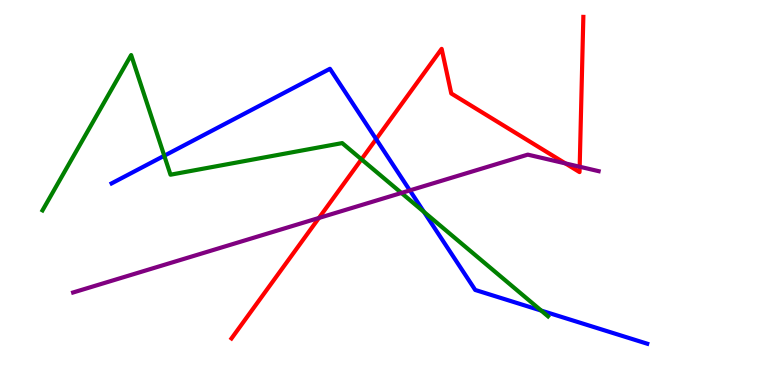[{'lines': ['blue', 'red'], 'intersections': [{'x': 4.85, 'y': 6.39}]}, {'lines': ['green', 'red'], 'intersections': [{'x': 4.66, 'y': 5.86}]}, {'lines': ['purple', 'red'], 'intersections': [{'x': 4.12, 'y': 4.34}, {'x': 7.3, 'y': 5.76}, {'x': 7.48, 'y': 5.67}]}, {'lines': ['blue', 'green'], 'intersections': [{'x': 2.12, 'y': 5.95}, {'x': 5.47, 'y': 4.5}, {'x': 6.98, 'y': 1.93}]}, {'lines': ['blue', 'purple'], 'intersections': [{'x': 5.29, 'y': 5.05}]}, {'lines': ['green', 'purple'], 'intersections': [{'x': 5.18, 'y': 4.99}]}]